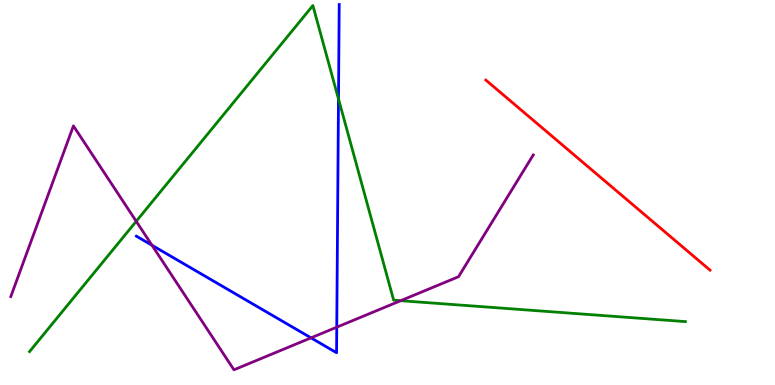[{'lines': ['blue', 'red'], 'intersections': []}, {'lines': ['green', 'red'], 'intersections': []}, {'lines': ['purple', 'red'], 'intersections': []}, {'lines': ['blue', 'green'], 'intersections': [{'x': 4.37, 'y': 7.43}]}, {'lines': ['blue', 'purple'], 'intersections': [{'x': 1.96, 'y': 3.63}, {'x': 4.01, 'y': 1.22}, {'x': 4.35, 'y': 1.5}]}, {'lines': ['green', 'purple'], 'intersections': [{'x': 1.76, 'y': 4.25}, {'x': 5.17, 'y': 2.19}]}]